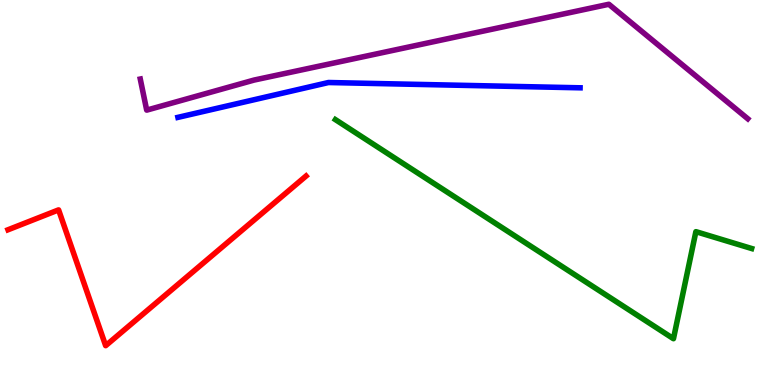[{'lines': ['blue', 'red'], 'intersections': []}, {'lines': ['green', 'red'], 'intersections': []}, {'lines': ['purple', 'red'], 'intersections': []}, {'lines': ['blue', 'green'], 'intersections': []}, {'lines': ['blue', 'purple'], 'intersections': []}, {'lines': ['green', 'purple'], 'intersections': []}]